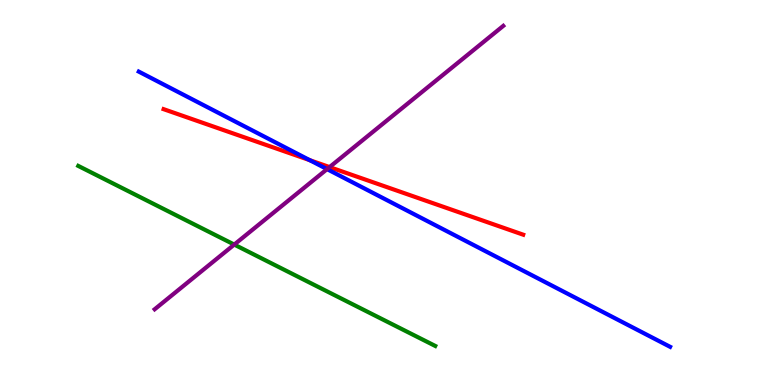[{'lines': ['blue', 'red'], 'intersections': [{'x': 4.0, 'y': 5.84}]}, {'lines': ['green', 'red'], 'intersections': []}, {'lines': ['purple', 'red'], 'intersections': [{'x': 4.25, 'y': 5.66}]}, {'lines': ['blue', 'green'], 'intersections': []}, {'lines': ['blue', 'purple'], 'intersections': [{'x': 4.22, 'y': 5.61}]}, {'lines': ['green', 'purple'], 'intersections': [{'x': 3.02, 'y': 3.65}]}]